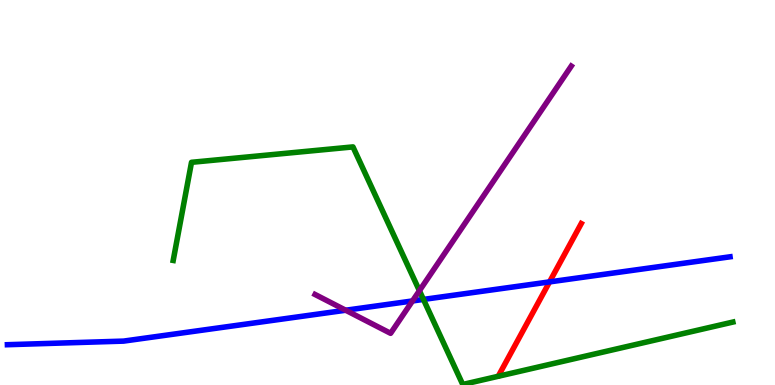[{'lines': ['blue', 'red'], 'intersections': [{'x': 7.09, 'y': 2.68}]}, {'lines': ['green', 'red'], 'intersections': []}, {'lines': ['purple', 'red'], 'intersections': []}, {'lines': ['blue', 'green'], 'intersections': [{'x': 5.46, 'y': 2.22}]}, {'lines': ['blue', 'purple'], 'intersections': [{'x': 4.46, 'y': 1.94}, {'x': 5.32, 'y': 2.18}]}, {'lines': ['green', 'purple'], 'intersections': [{'x': 5.41, 'y': 2.45}]}]